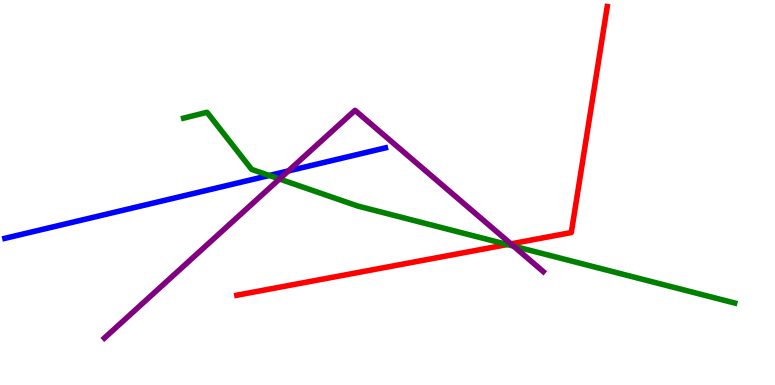[{'lines': ['blue', 'red'], 'intersections': []}, {'lines': ['green', 'red'], 'intersections': [{'x': 6.55, 'y': 3.65}]}, {'lines': ['purple', 'red'], 'intersections': [{'x': 6.59, 'y': 3.67}]}, {'lines': ['blue', 'green'], 'intersections': [{'x': 3.47, 'y': 5.44}]}, {'lines': ['blue', 'purple'], 'intersections': [{'x': 3.72, 'y': 5.56}]}, {'lines': ['green', 'purple'], 'intersections': [{'x': 3.61, 'y': 5.35}, {'x': 6.63, 'y': 3.61}]}]